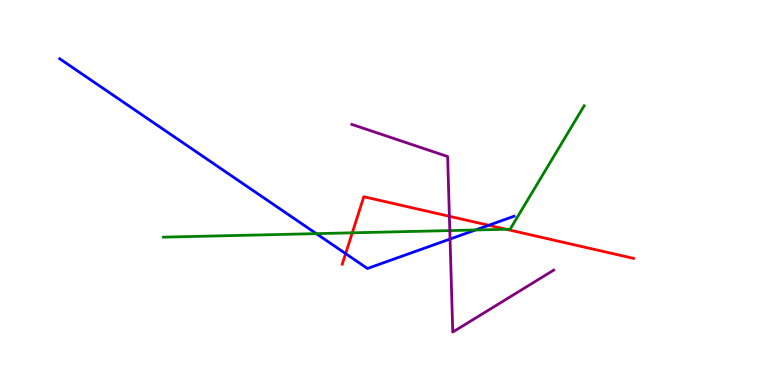[{'lines': ['blue', 'red'], 'intersections': [{'x': 4.46, 'y': 3.41}, {'x': 6.31, 'y': 4.15}]}, {'lines': ['green', 'red'], 'intersections': [{'x': 4.55, 'y': 3.95}, {'x': 6.53, 'y': 4.04}]}, {'lines': ['purple', 'red'], 'intersections': [{'x': 5.8, 'y': 4.38}]}, {'lines': ['blue', 'green'], 'intersections': [{'x': 4.08, 'y': 3.93}, {'x': 6.13, 'y': 4.03}]}, {'lines': ['blue', 'purple'], 'intersections': [{'x': 5.81, 'y': 3.79}]}, {'lines': ['green', 'purple'], 'intersections': [{'x': 5.8, 'y': 4.01}]}]